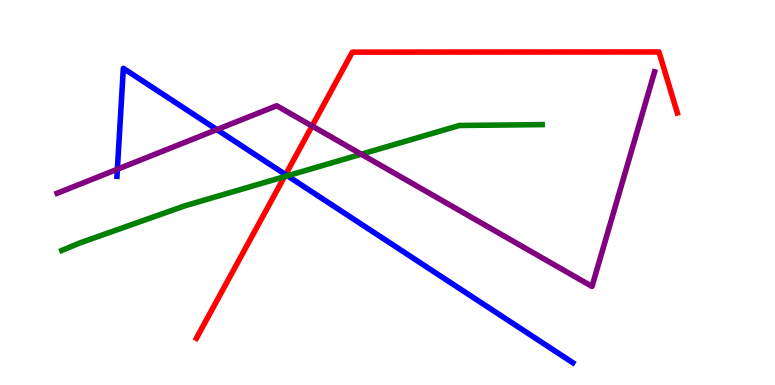[{'lines': ['blue', 'red'], 'intersections': [{'x': 3.69, 'y': 5.47}]}, {'lines': ['green', 'red'], 'intersections': [{'x': 3.67, 'y': 5.41}]}, {'lines': ['purple', 'red'], 'intersections': [{'x': 4.03, 'y': 6.73}]}, {'lines': ['blue', 'green'], 'intersections': [{'x': 3.71, 'y': 5.43}]}, {'lines': ['blue', 'purple'], 'intersections': [{'x': 1.51, 'y': 5.6}, {'x': 2.8, 'y': 6.63}]}, {'lines': ['green', 'purple'], 'intersections': [{'x': 4.66, 'y': 5.99}]}]